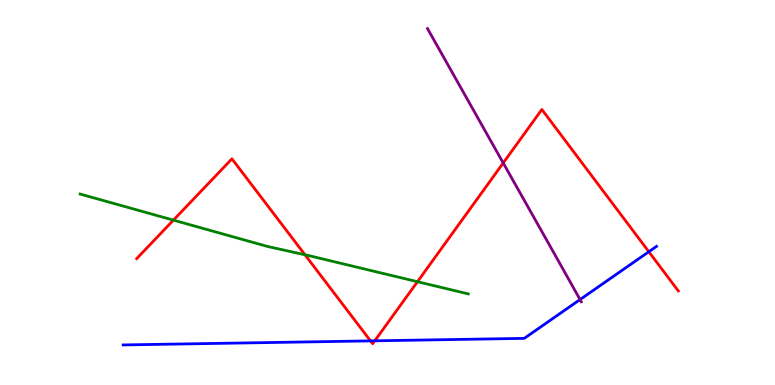[{'lines': ['blue', 'red'], 'intersections': [{'x': 4.78, 'y': 1.15}, {'x': 4.84, 'y': 1.15}, {'x': 8.37, 'y': 3.46}]}, {'lines': ['green', 'red'], 'intersections': [{'x': 2.24, 'y': 4.28}, {'x': 3.94, 'y': 3.38}, {'x': 5.39, 'y': 2.68}]}, {'lines': ['purple', 'red'], 'intersections': [{'x': 6.49, 'y': 5.77}]}, {'lines': ['blue', 'green'], 'intersections': []}, {'lines': ['blue', 'purple'], 'intersections': [{'x': 7.48, 'y': 2.22}]}, {'lines': ['green', 'purple'], 'intersections': []}]